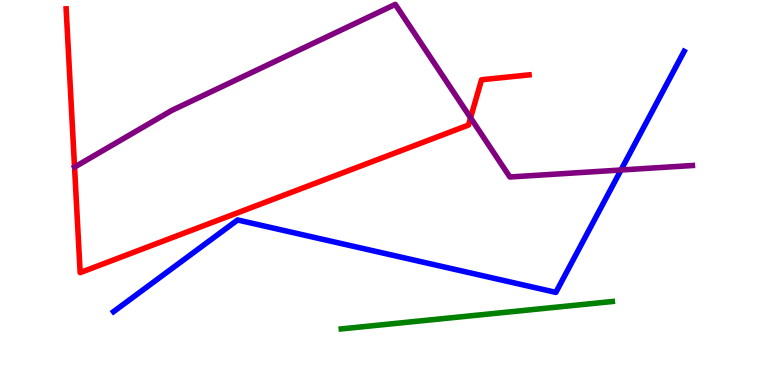[{'lines': ['blue', 'red'], 'intersections': []}, {'lines': ['green', 'red'], 'intersections': []}, {'lines': ['purple', 'red'], 'intersections': [{'x': 6.07, 'y': 6.94}]}, {'lines': ['blue', 'green'], 'intersections': []}, {'lines': ['blue', 'purple'], 'intersections': [{'x': 8.01, 'y': 5.58}]}, {'lines': ['green', 'purple'], 'intersections': []}]